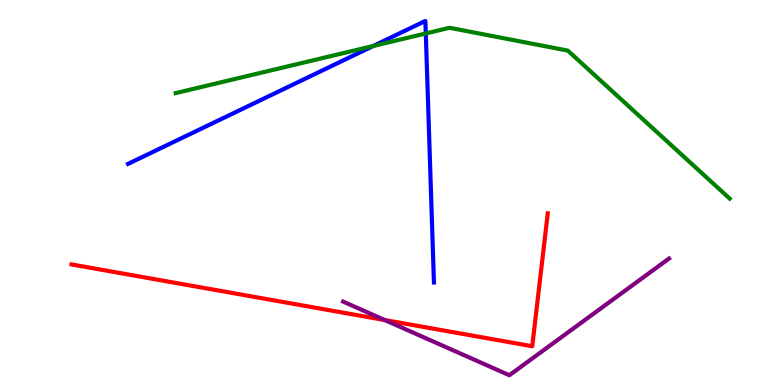[{'lines': ['blue', 'red'], 'intersections': []}, {'lines': ['green', 'red'], 'intersections': []}, {'lines': ['purple', 'red'], 'intersections': [{'x': 4.96, 'y': 1.69}]}, {'lines': ['blue', 'green'], 'intersections': [{'x': 4.82, 'y': 8.81}, {'x': 5.49, 'y': 9.13}]}, {'lines': ['blue', 'purple'], 'intersections': []}, {'lines': ['green', 'purple'], 'intersections': []}]